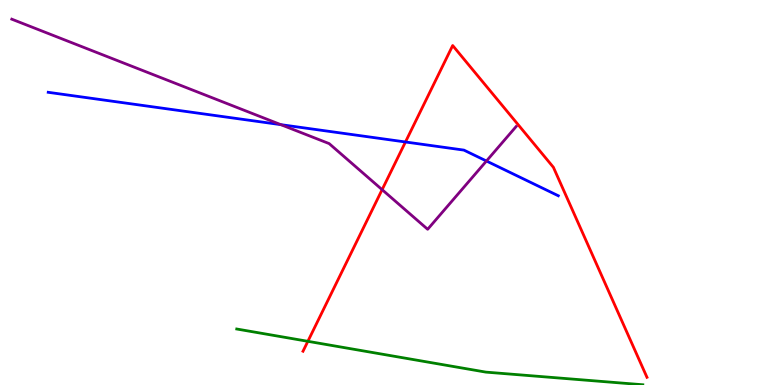[{'lines': ['blue', 'red'], 'intersections': [{'x': 5.23, 'y': 6.31}]}, {'lines': ['green', 'red'], 'intersections': [{'x': 3.97, 'y': 1.13}]}, {'lines': ['purple', 'red'], 'intersections': [{'x': 4.93, 'y': 5.07}]}, {'lines': ['blue', 'green'], 'intersections': []}, {'lines': ['blue', 'purple'], 'intersections': [{'x': 3.62, 'y': 6.76}, {'x': 6.28, 'y': 5.82}]}, {'lines': ['green', 'purple'], 'intersections': []}]